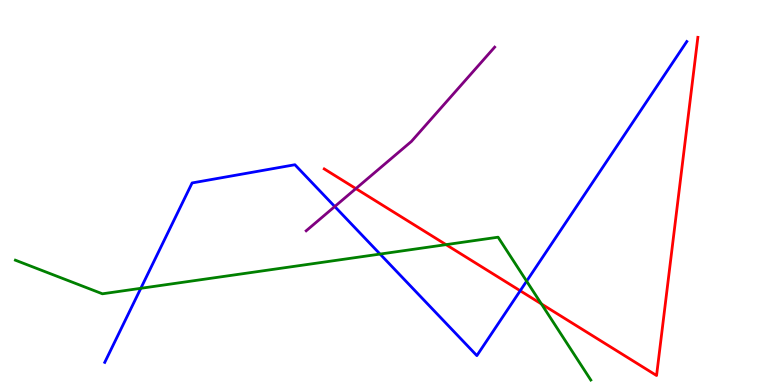[{'lines': ['blue', 'red'], 'intersections': [{'x': 6.71, 'y': 2.45}]}, {'lines': ['green', 'red'], 'intersections': [{'x': 5.76, 'y': 3.65}, {'x': 6.99, 'y': 2.11}]}, {'lines': ['purple', 'red'], 'intersections': [{'x': 4.59, 'y': 5.1}]}, {'lines': ['blue', 'green'], 'intersections': [{'x': 1.82, 'y': 2.51}, {'x': 4.9, 'y': 3.4}, {'x': 6.8, 'y': 2.7}]}, {'lines': ['blue', 'purple'], 'intersections': [{'x': 4.32, 'y': 4.64}]}, {'lines': ['green', 'purple'], 'intersections': []}]